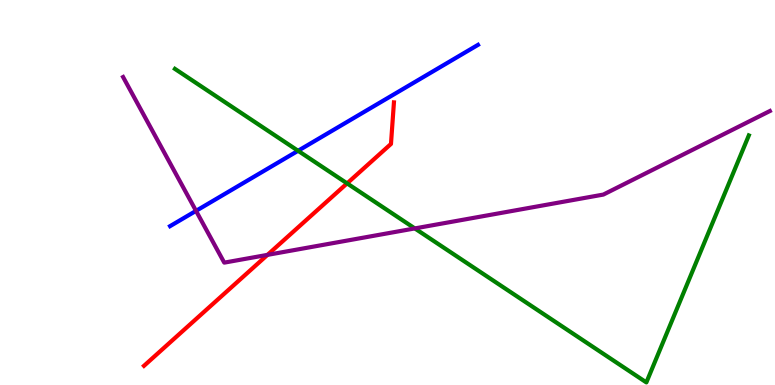[{'lines': ['blue', 'red'], 'intersections': []}, {'lines': ['green', 'red'], 'intersections': [{'x': 4.48, 'y': 5.24}]}, {'lines': ['purple', 'red'], 'intersections': [{'x': 3.45, 'y': 3.38}]}, {'lines': ['blue', 'green'], 'intersections': [{'x': 3.85, 'y': 6.08}]}, {'lines': ['blue', 'purple'], 'intersections': [{'x': 2.53, 'y': 4.52}]}, {'lines': ['green', 'purple'], 'intersections': [{'x': 5.35, 'y': 4.07}]}]